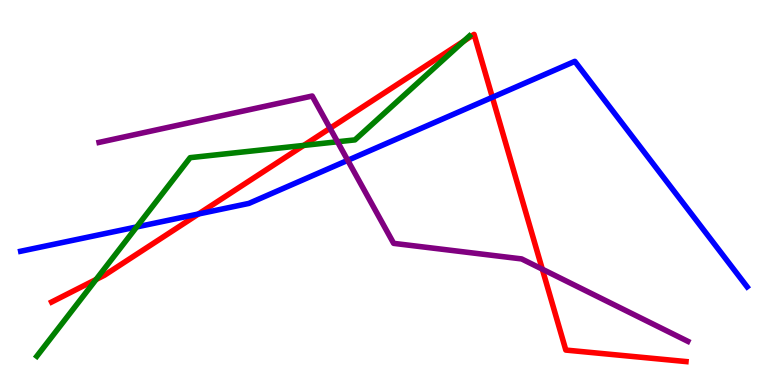[{'lines': ['blue', 'red'], 'intersections': [{'x': 2.56, 'y': 4.44}, {'x': 6.35, 'y': 7.47}]}, {'lines': ['green', 'red'], 'intersections': [{'x': 1.24, 'y': 2.74}, {'x': 3.92, 'y': 6.22}, {'x': 5.98, 'y': 8.93}]}, {'lines': ['purple', 'red'], 'intersections': [{'x': 4.26, 'y': 6.67}, {'x': 7.0, 'y': 3.01}]}, {'lines': ['blue', 'green'], 'intersections': [{'x': 1.76, 'y': 4.11}]}, {'lines': ['blue', 'purple'], 'intersections': [{'x': 4.49, 'y': 5.84}]}, {'lines': ['green', 'purple'], 'intersections': [{'x': 4.35, 'y': 6.32}]}]